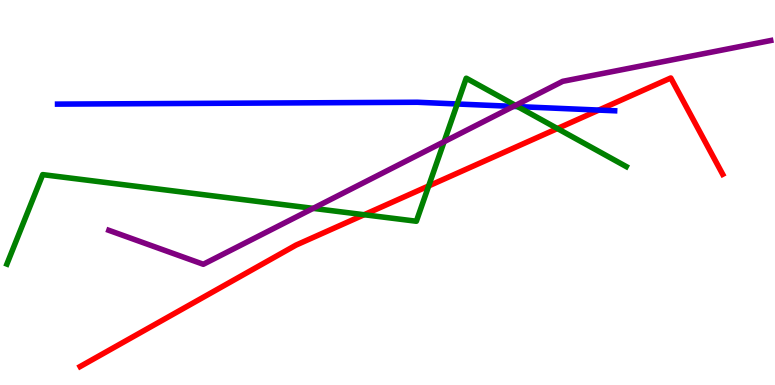[{'lines': ['blue', 'red'], 'intersections': [{'x': 7.73, 'y': 7.14}]}, {'lines': ['green', 'red'], 'intersections': [{'x': 4.7, 'y': 4.42}, {'x': 5.53, 'y': 5.17}, {'x': 7.19, 'y': 6.66}]}, {'lines': ['purple', 'red'], 'intersections': []}, {'lines': ['blue', 'green'], 'intersections': [{'x': 5.9, 'y': 7.3}, {'x': 6.68, 'y': 7.23}]}, {'lines': ['blue', 'purple'], 'intersections': [{'x': 6.63, 'y': 7.24}]}, {'lines': ['green', 'purple'], 'intersections': [{'x': 4.04, 'y': 4.59}, {'x': 5.73, 'y': 6.32}, {'x': 6.65, 'y': 7.26}]}]